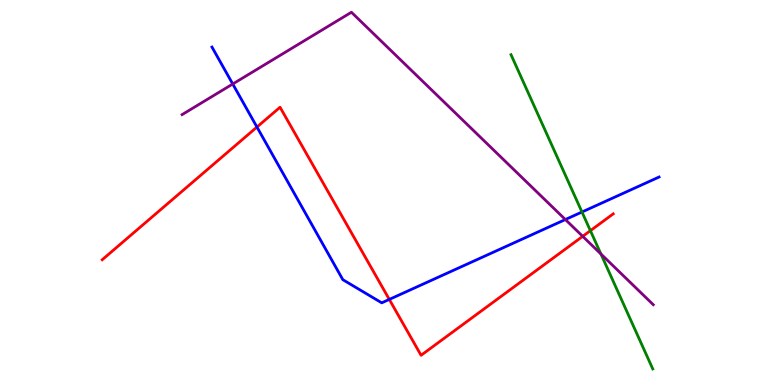[{'lines': ['blue', 'red'], 'intersections': [{'x': 3.32, 'y': 6.7}, {'x': 5.02, 'y': 2.22}]}, {'lines': ['green', 'red'], 'intersections': [{'x': 7.62, 'y': 4.01}]}, {'lines': ['purple', 'red'], 'intersections': [{'x': 7.52, 'y': 3.86}]}, {'lines': ['blue', 'green'], 'intersections': [{'x': 7.51, 'y': 4.49}]}, {'lines': ['blue', 'purple'], 'intersections': [{'x': 3.0, 'y': 7.82}, {'x': 7.3, 'y': 4.3}]}, {'lines': ['green', 'purple'], 'intersections': [{'x': 7.75, 'y': 3.4}]}]